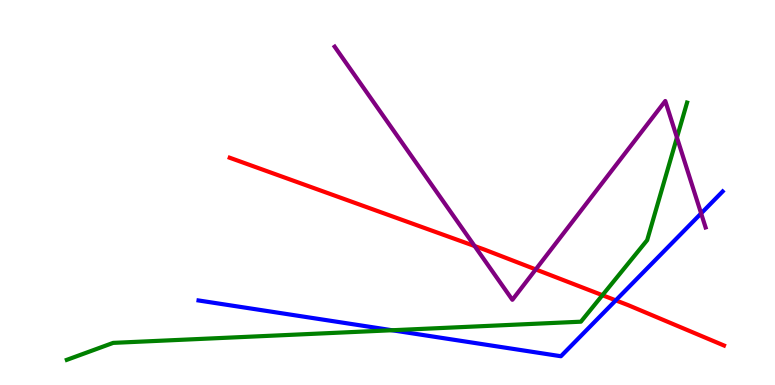[{'lines': ['blue', 'red'], 'intersections': [{'x': 7.95, 'y': 2.2}]}, {'lines': ['green', 'red'], 'intersections': [{'x': 7.77, 'y': 2.33}]}, {'lines': ['purple', 'red'], 'intersections': [{'x': 6.12, 'y': 3.61}, {'x': 6.91, 'y': 3.0}]}, {'lines': ['blue', 'green'], 'intersections': [{'x': 5.06, 'y': 1.42}]}, {'lines': ['blue', 'purple'], 'intersections': [{'x': 9.05, 'y': 4.46}]}, {'lines': ['green', 'purple'], 'intersections': [{'x': 8.73, 'y': 6.43}]}]